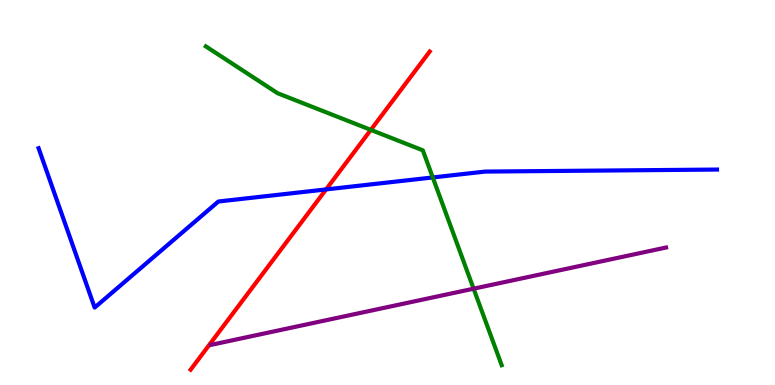[{'lines': ['blue', 'red'], 'intersections': [{'x': 4.21, 'y': 5.08}]}, {'lines': ['green', 'red'], 'intersections': [{'x': 4.78, 'y': 6.63}]}, {'lines': ['purple', 'red'], 'intersections': []}, {'lines': ['blue', 'green'], 'intersections': [{'x': 5.58, 'y': 5.39}]}, {'lines': ['blue', 'purple'], 'intersections': []}, {'lines': ['green', 'purple'], 'intersections': [{'x': 6.11, 'y': 2.5}]}]